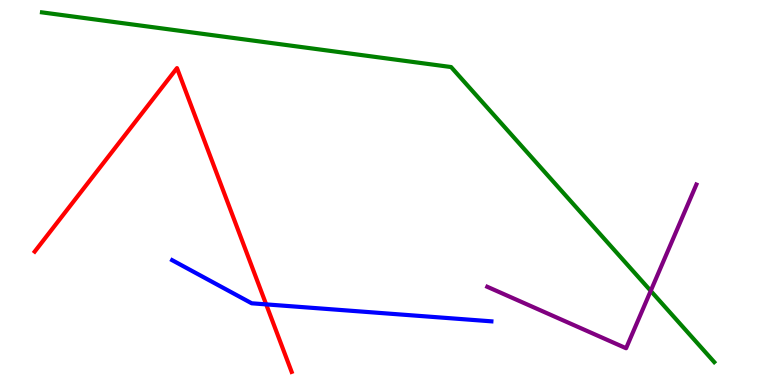[{'lines': ['blue', 'red'], 'intersections': [{'x': 3.43, 'y': 2.09}]}, {'lines': ['green', 'red'], 'intersections': []}, {'lines': ['purple', 'red'], 'intersections': []}, {'lines': ['blue', 'green'], 'intersections': []}, {'lines': ['blue', 'purple'], 'intersections': []}, {'lines': ['green', 'purple'], 'intersections': [{'x': 8.4, 'y': 2.44}]}]